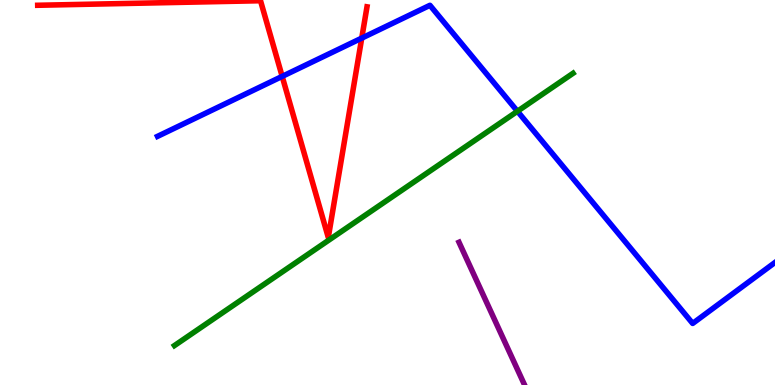[{'lines': ['blue', 'red'], 'intersections': [{'x': 3.64, 'y': 8.02}, {'x': 4.67, 'y': 9.01}]}, {'lines': ['green', 'red'], 'intersections': []}, {'lines': ['purple', 'red'], 'intersections': []}, {'lines': ['blue', 'green'], 'intersections': [{'x': 6.68, 'y': 7.11}]}, {'lines': ['blue', 'purple'], 'intersections': []}, {'lines': ['green', 'purple'], 'intersections': []}]